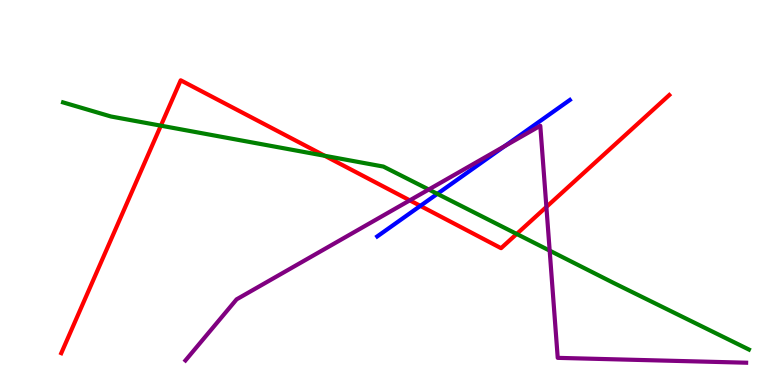[{'lines': ['blue', 'red'], 'intersections': [{'x': 5.42, 'y': 4.65}]}, {'lines': ['green', 'red'], 'intersections': [{'x': 2.08, 'y': 6.74}, {'x': 4.19, 'y': 5.95}, {'x': 6.67, 'y': 3.92}]}, {'lines': ['purple', 'red'], 'intersections': [{'x': 5.29, 'y': 4.8}, {'x': 7.05, 'y': 4.63}]}, {'lines': ['blue', 'green'], 'intersections': [{'x': 5.64, 'y': 4.97}]}, {'lines': ['blue', 'purple'], 'intersections': [{'x': 6.51, 'y': 6.21}]}, {'lines': ['green', 'purple'], 'intersections': [{'x': 5.53, 'y': 5.08}, {'x': 7.09, 'y': 3.49}]}]